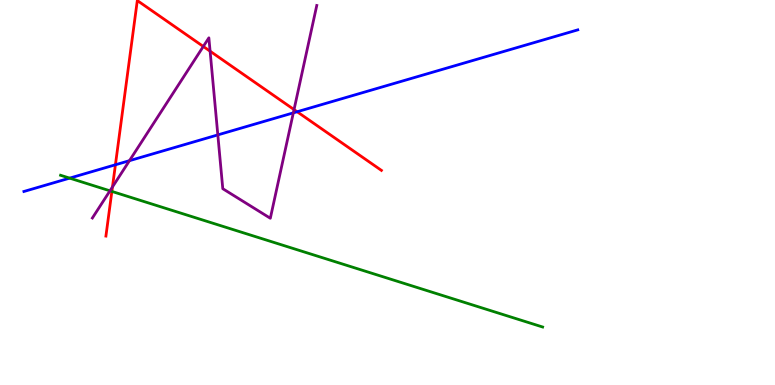[{'lines': ['blue', 'red'], 'intersections': [{'x': 1.49, 'y': 5.72}, {'x': 3.83, 'y': 7.1}]}, {'lines': ['green', 'red'], 'intersections': [{'x': 1.44, 'y': 5.03}]}, {'lines': ['purple', 'red'], 'intersections': [{'x': 1.45, 'y': 5.14}, {'x': 2.62, 'y': 8.79}, {'x': 2.71, 'y': 8.67}, {'x': 3.79, 'y': 7.15}]}, {'lines': ['blue', 'green'], 'intersections': [{'x': 0.899, 'y': 5.37}]}, {'lines': ['blue', 'purple'], 'intersections': [{'x': 1.67, 'y': 5.83}, {'x': 2.81, 'y': 6.5}, {'x': 3.78, 'y': 7.07}]}, {'lines': ['green', 'purple'], 'intersections': [{'x': 1.42, 'y': 5.04}]}]